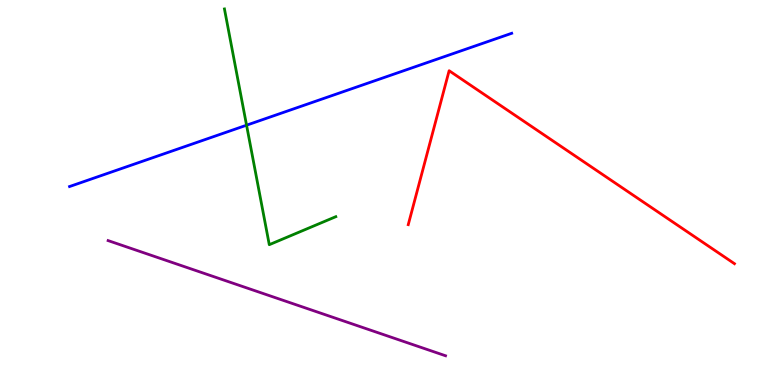[{'lines': ['blue', 'red'], 'intersections': []}, {'lines': ['green', 'red'], 'intersections': []}, {'lines': ['purple', 'red'], 'intersections': []}, {'lines': ['blue', 'green'], 'intersections': [{'x': 3.18, 'y': 6.75}]}, {'lines': ['blue', 'purple'], 'intersections': []}, {'lines': ['green', 'purple'], 'intersections': []}]